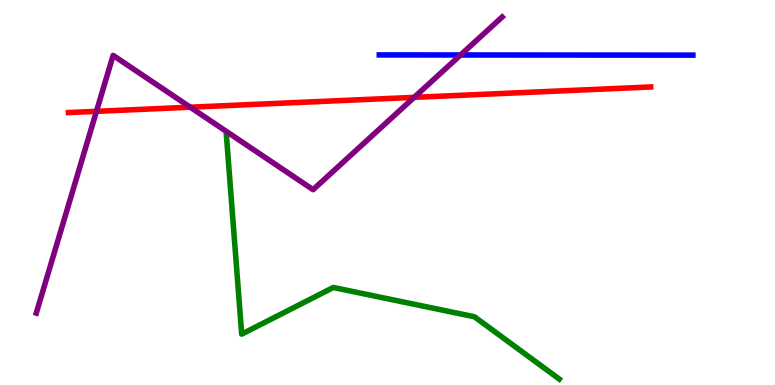[{'lines': ['blue', 'red'], 'intersections': []}, {'lines': ['green', 'red'], 'intersections': []}, {'lines': ['purple', 'red'], 'intersections': [{'x': 1.24, 'y': 7.11}, {'x': 2.46, 'y': 7.22}, {'x': 5.34, 'y': 7.47}]}, {'lines': ['blue', 'green'], 'intersections': []}, {'lines': ['blue', 'purple'], 'intersections': [{'x': 5.94, 'y': 8.57}]}, {'lines': ['green', 'purple'], 'intersections': []}]